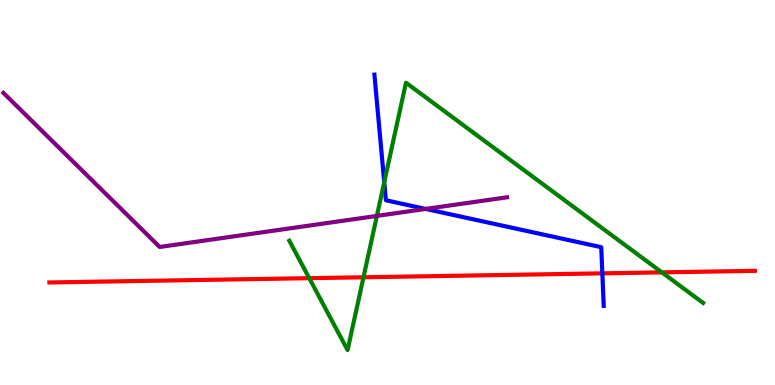[{'lines': ['blue', 'red'], 'intersections': [{'x': 7.77, 'y': 2.9}]}, {'lines': ['green', 'red'], 'intersections': [{'x': 3.99, 'y': 2.77}, {'x': 4.69, 'y': 2.8}, {'x': 8.54, 'y': 2.93}]}, {'lines': ['purple', 'red'], 'intersections': []}, {'lines': ['blue', 'green'], 'intersections': [{'x': 4.96, 'y': 5.27}]}, {'lines': ['blue', 'purple'], 'intersections': [{'x': 5.49, 'y': 4.57}]}, {'lines': ['green', 'purple'], 'intersections': [{'x': 4.86, 'y': 4.39}]}]